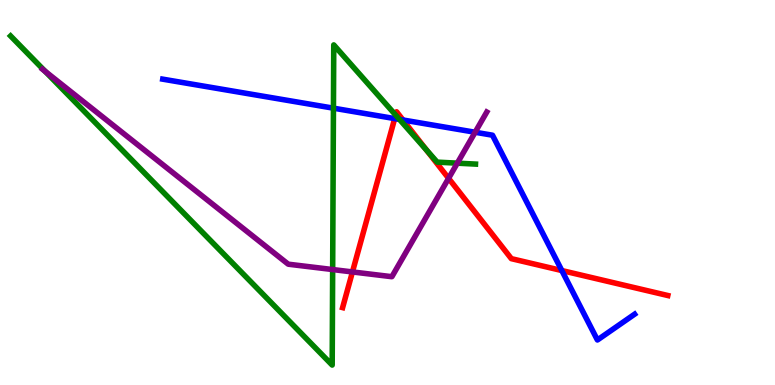[{'lines': ['blue', 'red'], 'intersections': [{'x': 5.09, 'y': 6.92}, {'x': 5.2, 'y': 6.88}, {'x': 7.25, 'y': 2.97}]}, {'lines': ['green', 'red'], 'intersections': [{'x': 5.11, 'y': 7.01}, {'x': 5.5, 'y': 6.1}]}, {'lines': ['purple', 'red'], 'intersections': [{'x': 4.55, 'y': 2.94}, {'x': 5.79, 'y': 5.37}]}, {'lines': ['blue', 'green'], 'intersections': [{'x': 4.3, 'y': 7.19}, {'x': 5.15, 'y': 6.9}]}, {'lines': ['blue', 'purple'], 'intersections': [{'x': 6.13, 'y': 6.56}]}, {'lines': ['green', 'purple'], 'intersections': [{'x': 0.583, 'y': 8.15}, {'x': 4.29, 'y': 3.0}, {'x': 5.9, 'y': 5.76}]}]